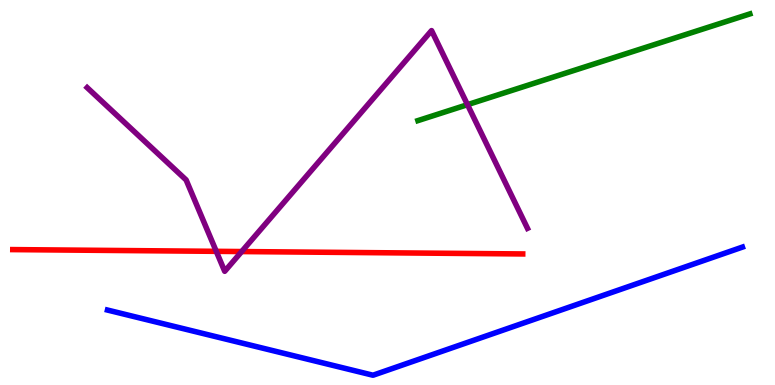[{'lines': ['blue', 'red'], 'intersections': []}, {'lines': ['green', 'red'], 'intersections': []}, {'lines': ['purple', 'red'], 'intersections': [{'x': 2.79, 'y': 3.47}, {'x': 3.12, 'y': 3.47}]}, {'lines': ['blue', 'green'], 'intersections': []}, {'lines': ['blue', 'purple'], 'intersections': []}, {'lines': ['green', 'purple'], 'intersections': [{'x': 6.03, 'y': 7.28}]}]